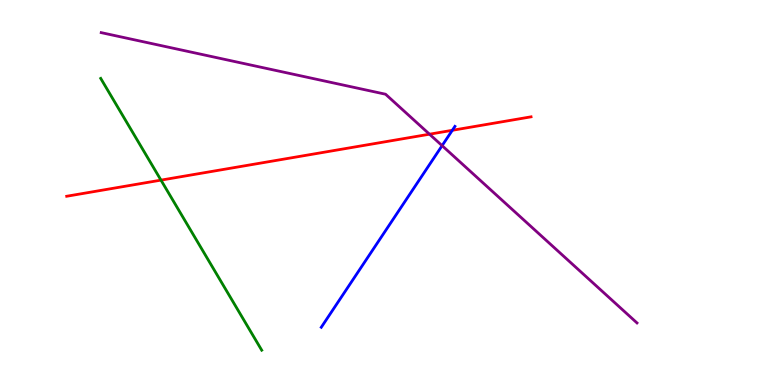[{'lines': ['blue', 'red'], 'intersections': [{'x': 5.84, 'y': 6.62}]}, {'lines': ['green', 'red'], 'intersections': [{'x': 2.08, 'y': 5.32}]}, {'lines': ['purple', 'red'], 'intersections': [{'x': 5.54, 'y': 6.51}]}, {'lines': ['blue', 'green'], 'intersections': []}, {'lines': ['blue', 'purple'], 'intersections': [{'x': 5.7, 'y': 6.22}]}, {'lines': ['green', 'purple'], 'intersections': []}]